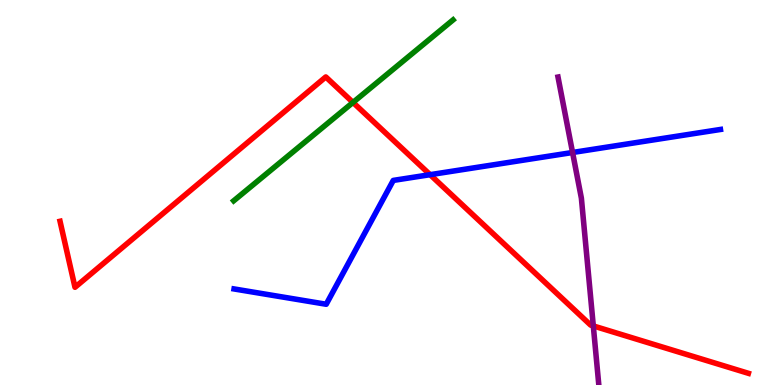[{'lines': ['blue', 'red'], 'intersections': [{'x': 5.55, 'y': 5.46}]}, {'lines': ['green', 'red'], 'intersections': [{'x': 4.55, 'y': 7.34}]}, {'lines': ['purple', 'red'], 'intersections': [{'x': 7.66, 'y': 1.53}]}, {'lines': ['blue', 'green'], 'intersections': []}, {'lines': ['blue', 'purple'], 'intersections': [{'x': 7.39, 'y': 6.04}]}, {'lines': ['green', 'purple'], 'intersections': []}]